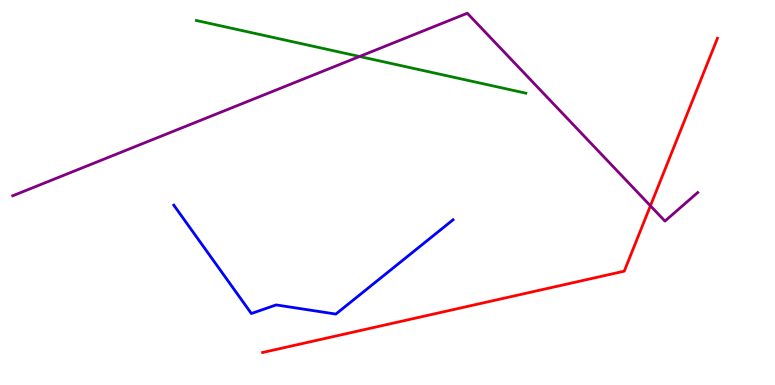[{'lines': ['blue', 'red'], 'intersections': []}, {'lines': ['green', 'red'], 'intersections': []}, {'lines': ['purple', 'red'], 'intersections': [{'x': 8.39, 'y': 4.65}]}, {'lines': ['blue', 'green'], 'intersections': []}, {'lines': ['blue', 'purple'], 'intersections': []}, {'lines': ['green', 'purple'], 'intersections': [{'x': 4.64, 'y': 8.53}]}]